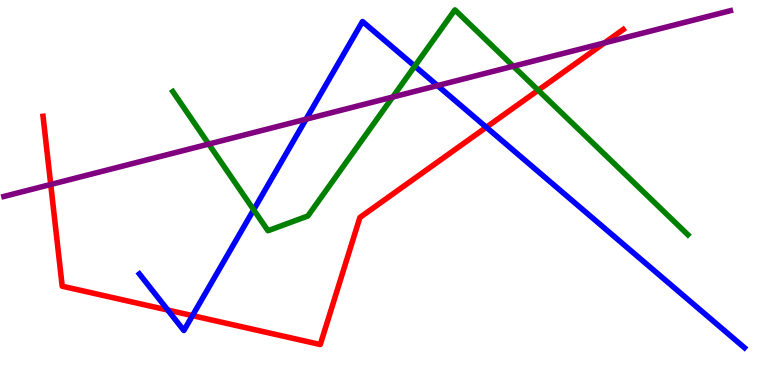[{'lines': ['blue', 'red'], 'intersections': [{'x': 2.17, 'y': 1.95}, {'x': 2.48, 'y': 1.8}, {'x': 6.28, 'y': 6.69}]}, {'lines': ['green', 'red'], 'intersections': [{'x': 6.94, 'y': 7.66}]}, {'lines': ['purple', 'red'], 'intersections': [{'x': 0.655, 'y': 5.21}, {'x': 7.8, 'y': 8.89}]}, {'lines': ['blue', 'green'], 'intersections': [{'x': 3.27, 'y': 4.55}, {'x': 5.35, 'y': 8.28}]}, {'lines': ['blue', 'purple'], 'intersections': [{'x': 3.95, 'y': 6.9}, {'x': 5.65, 'y': 7.78}]}, {'lines': ['green', 'purple'], 'intersections': [{'x': 2.69, 'y': 6.26}, {'x': 5.07, 'y': 7.48}, {'x': 6.62, 'y': 8.28}]}]